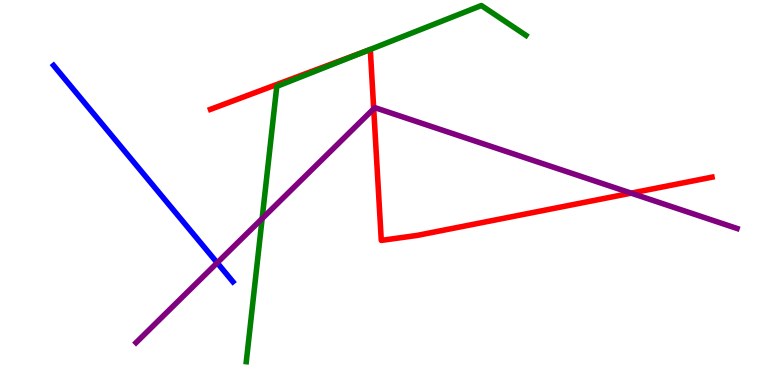[{'lines': ['blue', 'red'], 'intersections': []}, {'lines': ['green', 'red'], 'intersections': [{'x': 4.75, 'y': 8.69}]}, {'lines': ['purple', 'red'], 'intersections': [{'x': 4.82, 'y': 7.17}, {'x': 8.14, 'y': 4.98}]}, {'lines': ['blue', 'green'], 'intersections': []}, {'lines': ['blue', 'purple'], 'intersections': [{'x': 2.8, 'y': 3.17}]}, {'lines': ['green', 'purple'], 'intersections': [{'x': 3.38, 'y': 4.32}]}]